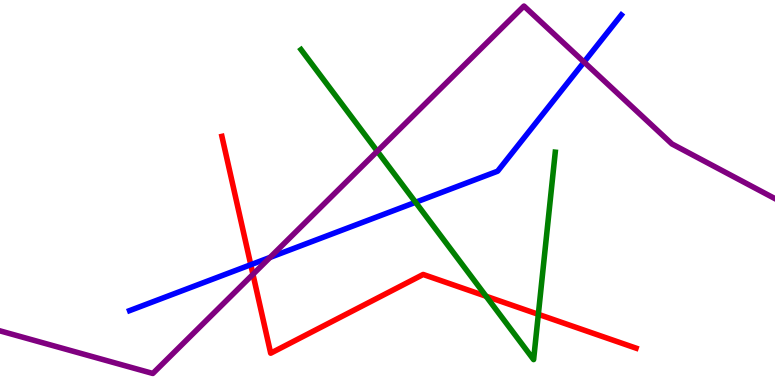[{'lines': ['blue', 'red'], 'intersections': [{'x': 3.24, 'y': 3.12}]}, {'lines': ['green', 'red'], 'intersections': [{'x': 6.27, 'y': 2.31}, {'x': 6.95, 'y': 1.84}]}, {'lines': ['purple', 'red'], 'intersections': [{'x': 3.26, 'y': 2.87}]}, {'lines': ['blue', 'green'], 'intersections': [{'x': 5.36, 'y': 4.75}]}, {'lines': ['blue', 'purple'], 'intersections': [{'x': 3.48, 'y': 3.31}, {'x': 7.54, 'y': 8.39}]}, {'lines': ['green', 'purple'], 'intersections': [{'x': 4.87, 'y': 6.07}]}]